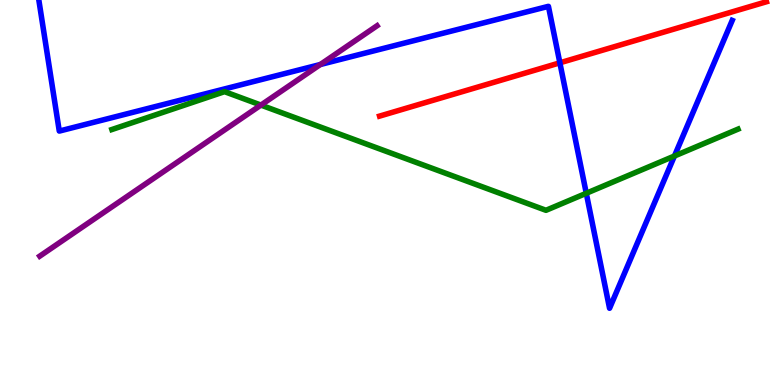[{'lines': ['blue', 'red'], 'intersections': [{'x': 7.22, 'y': 8.37}]}, {'lines': ['green', 'red'], 'intersections': []}, {'lines': ['purple', 'red'], 'intersections': []}, {'lines': ['blue', 'green'], 'intersections': [{'x': 7.56, 'y': 4.98}, {'x': 8.7, 'y': 5.95}]}, {'lines': ['blue', 'purple'], 'intersections': [{'x': 4.13, 'y': 8.32}]}, {'lines': ['green', 'purple'], 'intersections': [{'x': 3.37, 'y': 7.27}]}]